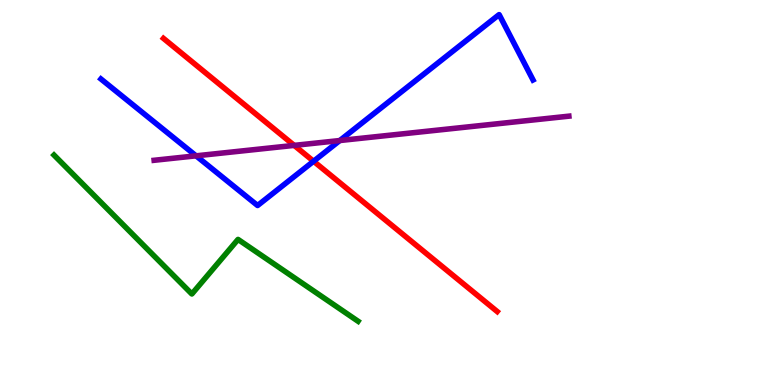[{'lines': ['blue', 'red'], 'intersections': [{'x': 4.05, 'y': 5.81}]}, {'lines': ['green', 'red'], 'intersections': []}, {'lines': ['purple', 'red'], 'intersections': [{'x': 3.8, 'y': 6.22}]}, {'lines': ['blue', 'green'], 'intersections': []}, {'lines': ['blue', 'purple'], 'intersections': [{'x': 2.53, 'y': 5.95}, {'x': 4.38, 'y': 6.35}]}, {'lines': ['green', 'purple'], 'intersections': []}]